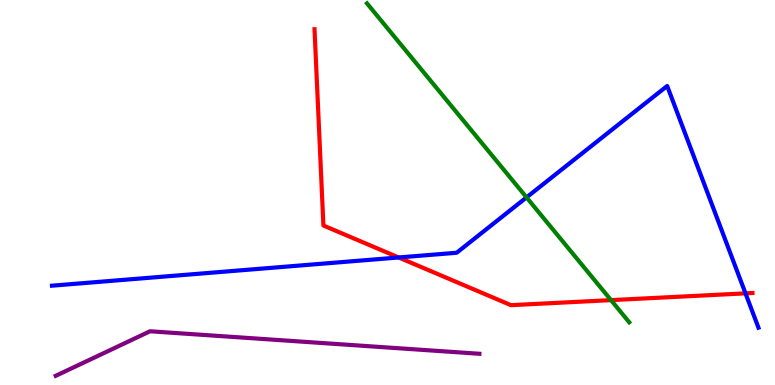[{'lines': ['blue', 'red'], 'intersections': [{'x': 5.14, 'y': 3.31}, {'x': 9.62, 'y': 2.38}]}, {'lines': ['green', 'red'], 'intersections': [{'x': 7.88, 'y': 2.2}]}, {'lines': ['purple', 'red'], 'intersections': []}, {'lines': ['blue', 'green'], 'intersections': [{'x': 6.79, 'y': 4.87}]}, {'lines': ['blue', 'purple'], 'intersections': []}, {'lines': ['green', 'purple'], 'intersections': []}]